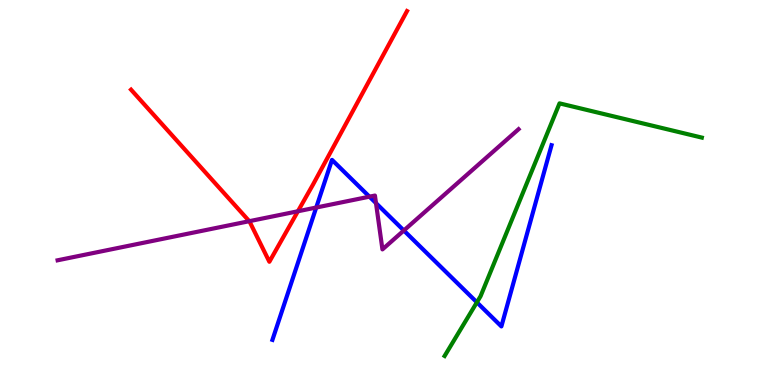[{'lines': ['blue', 'red'], 'intersections': []}, {'lines': ['green', 'red'], 'intersections': []}, {'lines': ['purple', 'red'], 'intersections': [{'x': 3.22, 'y': 4.25}, {'x': 3.84, 'y': 4.51}]}, {'lines': ['blue', 'green'], 'intersections': [{'x': 6.15, 'y': 2.15}]}, {'lines': ['blue', 'purple'], 'intersections': [{'x': 4.08, 'y': 4.61}, {'x': 4.77, 'y': 4.89}, {'x': 4.85, 'y': 4.72}, {'x': 5.21, 'y': 4.01}]}, {'lines': ['green', 'purple'], 'intersections': []}]